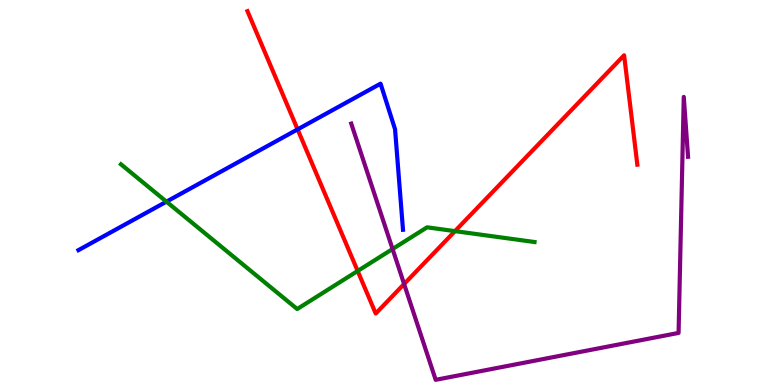[{'lines': ['blue', 'red'], 'intersections': [{'x': 3.84, 'y': 6.64}]}, {'lines': ['green', 'red'], 'intersections': [{'x': 4.62, 'y': 2.96}, {'x': 5.87, 'y': 4.0}]}, {'lines': ['purple', 'red'], 'intersections': [{'x': 5.21, 'y': 2.62}]}, {'lines': ['blue', 'green'], 'intersections': [{'x': 2.15, 'y': 4.76}]}, {'lines': ['blue', 'purple'], 'intersections': []}, {'lines': ['green', 'purple'], 'intersections': [{'x': 5.07, 'y': 3.53}]}]